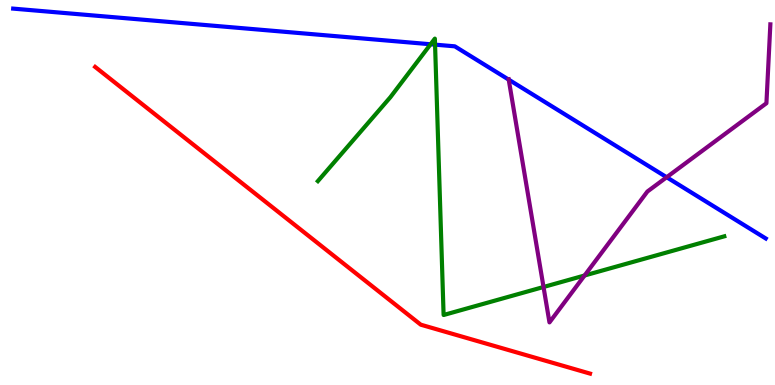[{'lines': ['blue', 'red'], 'intersections': []}, {'lines': ['green', 'red'], 'intersections': []}, {'lines': ['purple', 'red'], 'intersections': []}, {'lines': ['blue', 'green'], 'intersections': [{'x': 5.56, 'y': 8.85}, {'x': 5.61, 'y': 8.84}]}, {'lines': ['blue', 'purple'], 'intersections': [{'x': 6.56, 'y': 7.93}, {'x': 8.6, 'y': 5.4}]}, {'lines': ['green', 'purple'], 'intersections': [{'x': 7.01, 'y': 2.55}, {'x': 7.54, 'y': 2.84}]}]